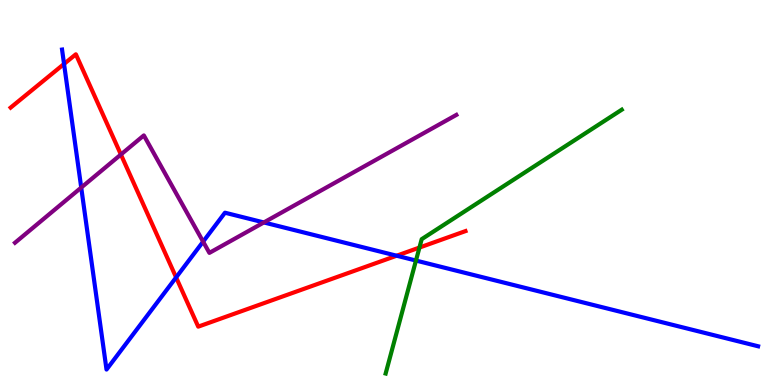[{'lines': ['blue', 'red'], 'intersections': [{'x': 0.826, 'y': 8.34}, {'x': 2.27, 'y': 2.79}, {'x': 5.12, 'y': 3.36}]}, {'lines': ['green', 'red'], 'intersections': [{'x': 5.41, 'y': 3.57}]}, {'lines': ['purple', 'red'], 'intersections': [{'x': 1.56, 'y': 5.99}]}, {'lines': ['blue', 'green'], 'intersections': [{'x': 5.37, 'y': 3.23}]}, {'lines': ['blue', 'purple'], 'intersections': [{'x': 1.05, 'y': 5.13}, {'x': 2.62, 'y': 3.72}, {'x': 3.4, 'y': 4.22}]}, {'lines': ['green', 'purple'], 'intersections': []}]